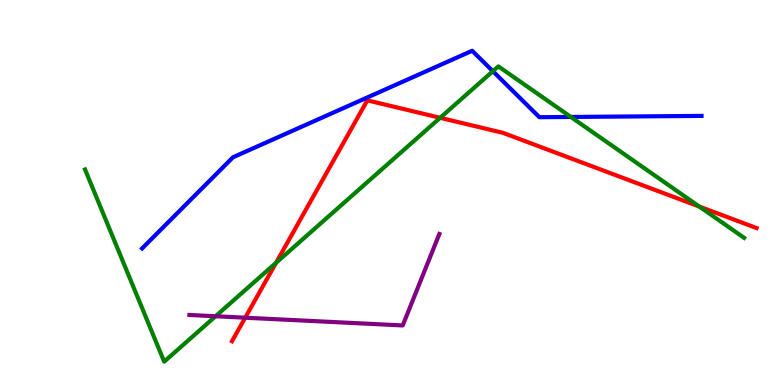[{'lines': ['blue', 'red'], 'intersections': []}, {'lines': ['green', 'red'], 'intersections': [{'x': 3.56, 'y': 3.17}, {'x': 5.68, 'y': 6.94}, {'x': 9.02, 'y': 4.64}]}, {'lines': ['purple', 'red'], 'intersections': [{'x': 3.16, 'y': 1.75}]}, {'lines': ['blue', 'green'], 'intersections': [{'x': 6.36, 'y': 8.15}, {'x': 7.37, 'y': 6.96}]}, {'lines': ['blue', 'purple'], 'intersections': []}, {'lines': ['green', 'purple'], 'intersections': [{'x': 2.78, 'y': 1.79}]}]